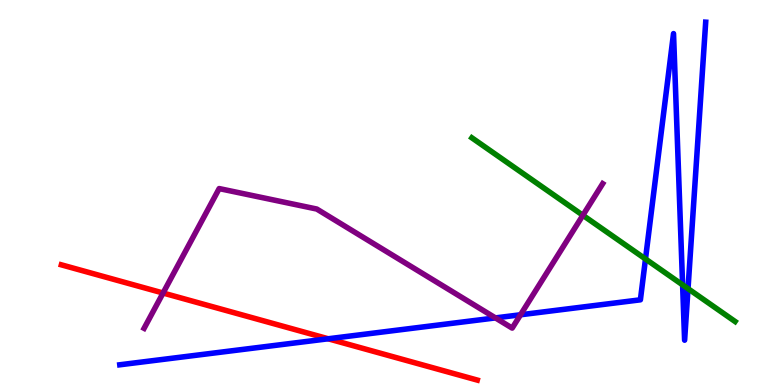[{'lines': ['blue', 'red'], 'intersections': [{'x': 4.23, 'y': 1.2}]}, {'lines': ['green', 'red'], 'intersections': []}, {'lines': ['purple', 'red'], 'intersections': [{'x': 2.1, 'y': 2.39}]}, {'lines': ['blue', 'green'], 'intersections': [{'x': 8.33, 'y': 3.27}, {'x': 8.81, 'y': 2.6}, {'x': 8.88, 'y': 2.5}]}, {'lines': ['blue', 'purple'], 'intersections': [{'x': 6.39, 'y': 1.74}, {'x': 6.72, 'y': 1.82}]}, {'lines': ['green', 'purple'], 'intersections': [{'x': 7.52, 'y': 4.41}]}]